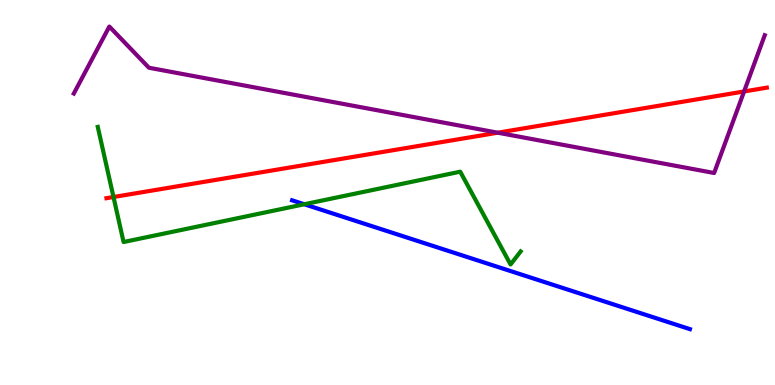[{'lines': ['blue', 'red'], 'intersections': []}, {'lines': ['green', 'red'], 'intersections': [{'x': 1.46, 'y': 4.88}]}, {'lines': ['purple', 'red'], 'intersections': [{'x': 6.42, 'y': 6.55}, {'x': 9.6, 'y': 7.62}]}, {'lines': ['blue', 'green'], 'intersections': [{'x': 3.93, 'y': 4.69}]}, {'lines': ['blue', 'purple'], 'intersections': []}, {'lines': ['green', 'purple'], 'intersections': []}]